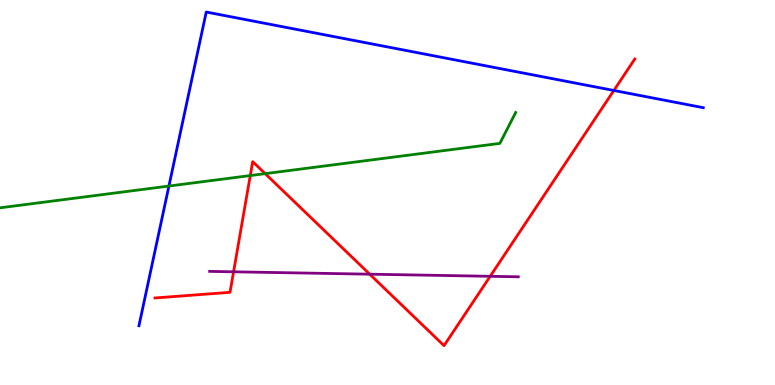[{'lines': ['blue', 'red'], 'intersections': [{'x': 7.92, 'y': 7.65}]}, {'lines': ['green', 'red'], 'intersections': [{'x': 3.23, 'y': 5.44}, {'x': 3.42, 'y': 5.49}]}, {'lines': ['purple', 'red'], 'intersections': [{'x': 3.01, 'y': 2.94}, {'x': 4.77, 'y': 2.88}, {'x': 6.32, 'y': 2.82}]}, {'lines': ['blue', 'green'], 'intersections': [{'x': 2.18, 'y': 5.17}]}, {'lines': ['blue', 'purple'], 'intersections': []}, {'lines': ['green', 'purple'], 'intersections': []}]